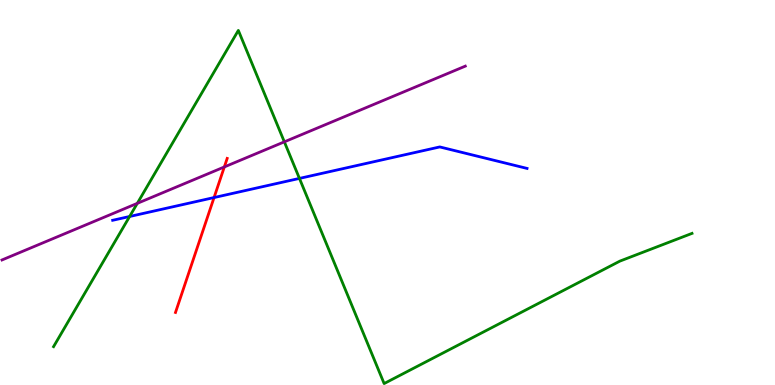[{'lines': ['blue', 'red'], 'intersections': [{'x': 2.76, 'y': 4.87}]}, {'lines': ['green', 'red'], 'intersections': []}, {'lines': ['purple', 'red'], 'intersections': [{'x': 2.89, 'y': 5.66}]}, {'lines': ['blue', 'green'], 'intersections': [{'x': 1.67, 'y': 4.38}, {'x': 3.86, 'y': 5.37}]}, {'lines': ['blue', 'purple'], 'intersections': []}, {'lines': ['green', 'purple'], 'intersections': [{'x': 1.77, 'y': 4.72}, {'x': 3.67, 'y': 6.32}]}]